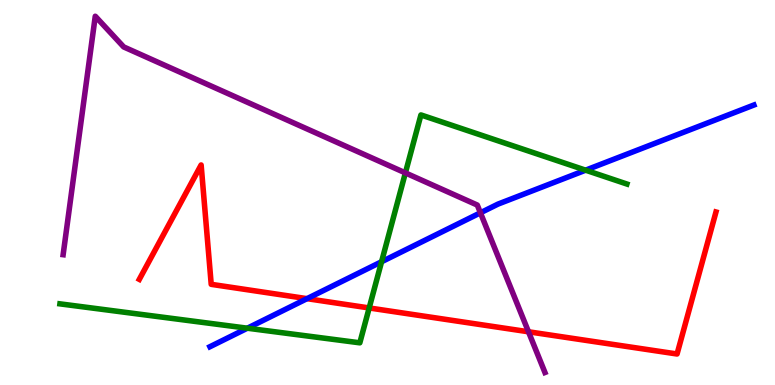[{'lines': ['blue', 'red'], 'intersections': [{'x': 3.96, 'y': 2.24}]}, {'lines': ['green', 'red'], 'intersections': [{'x': 4.76, 'y': 2.0}]}, {'lines': ['purple', 'red'], 'intersections': [{'x': 6.82, 'y': 1.38}]}, {'lines': ['blue', 'green'], 'intersections': [{'x': 3.19, 'y': 1.48}, {'x': 4.92, 'y': 3.2}, {'x': 7.56, 'y': 5.58}]}, {'lines': ['blue', 'purple'], 'intersections': [{'x': 6.2, 'y': 4.47}]}, {'lines': ['green', 'purple'], 'intersections': [{'x': 5.23, 'y': 5.51}]}]